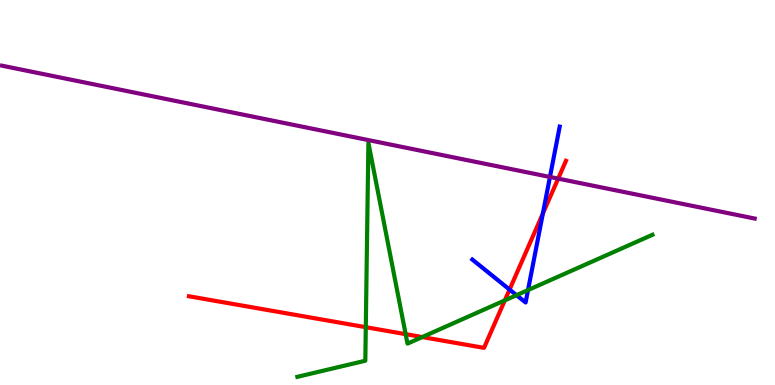[{'lines': ['blue', 'red'], 'intersections': [{'x': 6.57, 'y': 2.48}, {'x': 7.0, 'y': 4.45}]}, {'lines': ['green', 'red'], 'intersections': [{'x': 4.72, 'y': 1.5}, {'x': 5.23, 'y': 1.32}, {'x': 5.45, 'y': 1.25}, {'x': 6.51, 'y': 2.2}]}, {'lines': ['purple', 'red'], 'intersections': [{'x': 7.2, 'y': 5.36}]}, {'lines': ['blue', 'green'], 'intersections': [{'x': 6.66, 'y': 2.33}, {'x': 6.81, 'y': 2.47}]}, {'lines': ['blue', 'purple'], 'intersections': [{'x': 7.1, 'y': 5.4}]}, {'lines': ['green', 'purple'], 'intersections': []}]